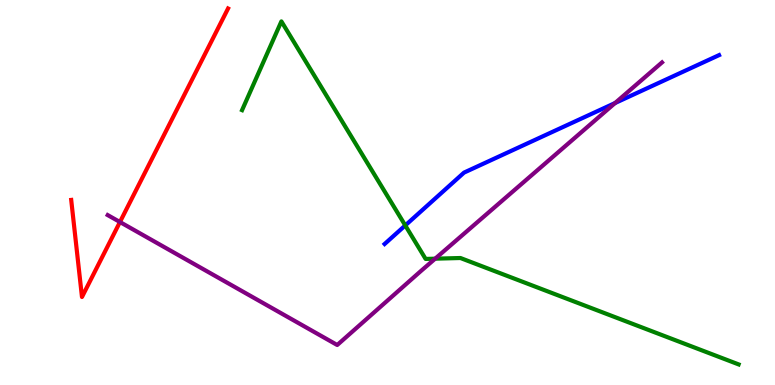[{'lines': ['blue', 'red'], 'intersections': []}, {'lines': ['green', 'red'], 'intersections': []}, {'lines': ['purple', 'red'], 'intersections': [{'x': 1.55, 'y': 4.23}]}, {'lines': ['blue', 'green'], 'intersections': [{'x': 5.23, 'y': 4.14}]}, {'lines': ['blue', 'purple'], 'intersections': [{'x': 7.94, 'y': 7.32}]}, {'lines': ['green', 'purple'], 'intersections': [{'x': 5.61, 'y': 3.28}]}]